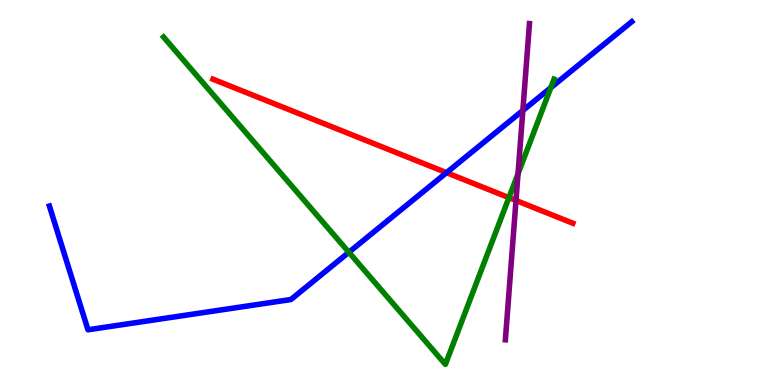[{'lines': ['blue', 'red'], 'intersections': [{'x': 5.76, 'y': 5.51}]}, {'lines': ['green', 'red'], 'intersections': [{'x': 6.57, 'y': 4.87}]}, {'lines': ['purple', 'red'], 'intersections': [{'x': 6.66, 'y': 4.79}]}, {'lines': ['blue', 'green'], 'intersections': [{'x': 4.5, 'y': 3.45}, {'x': 7.11, 'y': 7.72}]}, {'lines': ['blue', 'purple'], 'intersections': [{'x': 6.75, 'y': 7.13}]}, {'lines': ['green', 'purple'], 'intersections': [{'x': 6.68, 'y': 5.49}]}]